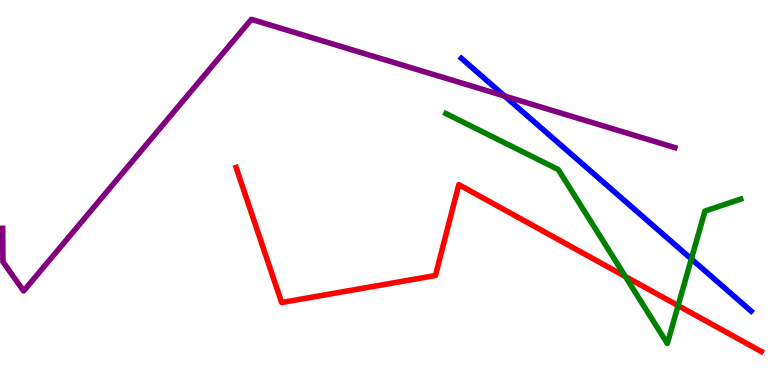[{'lines': ['blue', 'red'], 'intersections': []}, {'lines': ['green', 'red'], 'intersections': [{'x': 8.07, 'y': 2.82}, {'x': 8.75, 'y': 2.06}]}, {'lines': ['purple', 'red'], 'intersections': []}, {'lines': ['blue', 'green'], 'intersections': [{'x': 8.92, 'y': 3.27}]}, {'lines': ['blue', 'purple'], 'intersections': [{'x': 6.51, 'y': 7.51}]}, {'lines': ['green', 'purple'], 'intersections': []}]